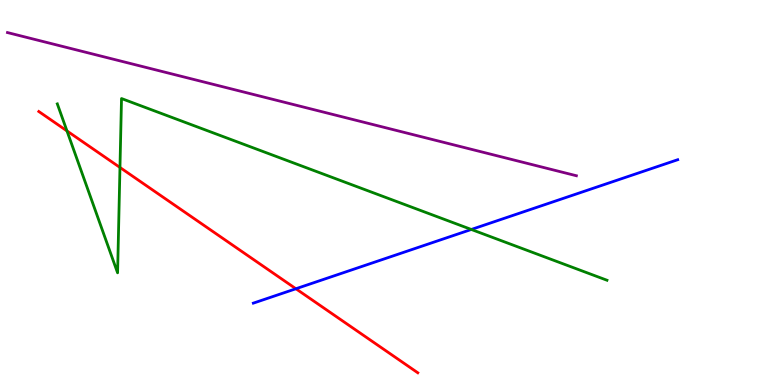[{'lines': ['blue', 'red'], 'intersections': [{'x': 3.82, 'y': 2.5}]}, {'lines': ['green', 'red'], 'intersections': [{'x': 0.864, 'y': 6.6}, {'x': 1.55, 'y': 5.65}]}, {'lines': ['purple', 'red'], 'intersections': []}, {'lines': ['blue', 'green'], 'intersections': [{'x': 6.08, 'y': 4.04}]}, {'lines': ['blue', 'purple'], 'intersections': []}, {'lines': ['green', 'purple'], 'intersections': []}]